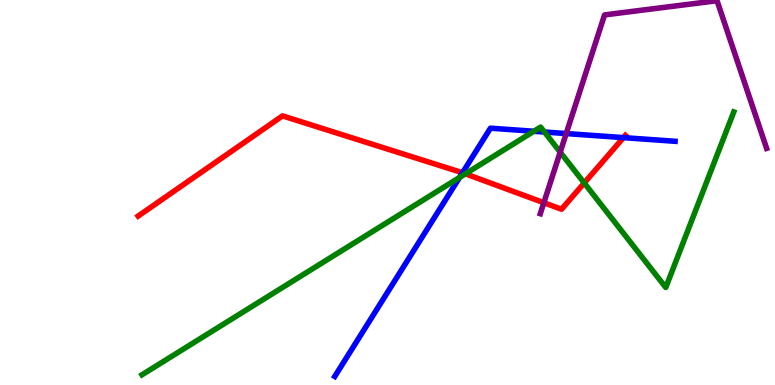[{'lines': ['blue', 'red'], 'intersections': [{'x': 5.97, 'y': 5.51}, {'x': 8.04, 'y': 6.43}]}, {'lines': ['green', 'red'], 'intersections': [{'x': 6.01, 'y': 5.49}, {'x': 7.54, 'y': 5.25}]}, {'lines': ['purple', 'red'], 'intersections': [{'x': 7.02, 'y': 4.73}]}, {'lines': ['blue', 'green'], 'intersections': [{'x': 5.93, 'y': 5.39}, {'x': 6.89, 'y': 6.59}, {'x': 7.03, 'y': 6.57}]}, {'lines': ['blue', 'purple'], 'intersections': [{'x': 7.31, 'y': 6.53}]}, {'lines': ['green', 'purple'], 'intersections': [{'x': 7.23, 'y': 6.05}]}]